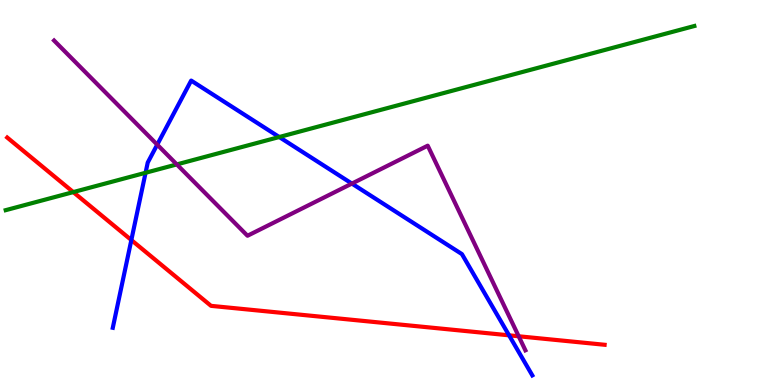[{'lines': ['blue', 'red'], 'intersections': [{'x': 1.69, 'y': 3.77}, {'x': 6.57, 'y': 1.29}]}, {'lines': ['green', 'red'], 'intersections': [{'x': 0.946, 'y': 5.01}]}, {'lines': ['purple', 'red'], 'intersections': [{'x': 6.69, 'y': 1.27}]}, {'lines': ['blue', 'green'], 'intersections': [{'x': 1.88, 'y': 5.51}, {'x': 3.6, 'y': 6.44}]}, {'lines': ['blue', 'purple'], 'intersections': [{'x': 2.03, 'y': 6.24}, {'x': 4.54, 'y': 5.23}]}, {'lines': ['green', 'purple'], 'intersections': [{'x': 2.28, 'y': 5.73}]}]